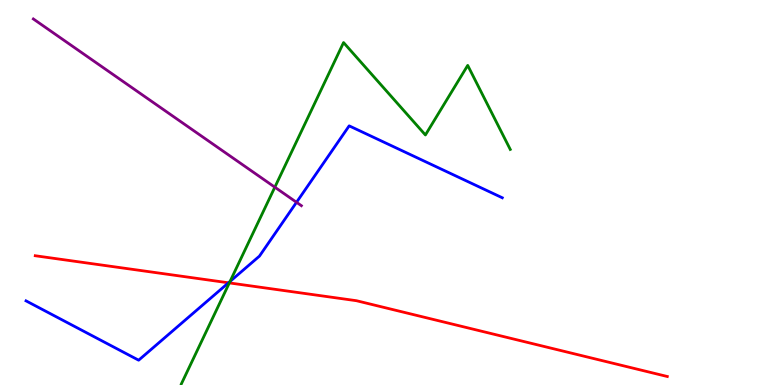[{'lines': ['blue', 'red'], 'intersections': [{'x': 2.95, 'y': 2.65}]}, {'lines': ['green', 'red'], 'intersections': [{'x': 2.96, 'y': 2.65}]}, {'lines': ['purple', 'red'], 'intersections': []}, {'lines': ['blue', 'green'], 'intersections': [{'x': 2.97, 'y': 2.69}]}, {'lines': ['blue', 'purple'], 'intersections': [{'x': 3.83, 'y': 4.75}]}, {'lines': ['green', 'purple'], 'intersections': [{'x': 3.55, 'y': 5.14}]}]